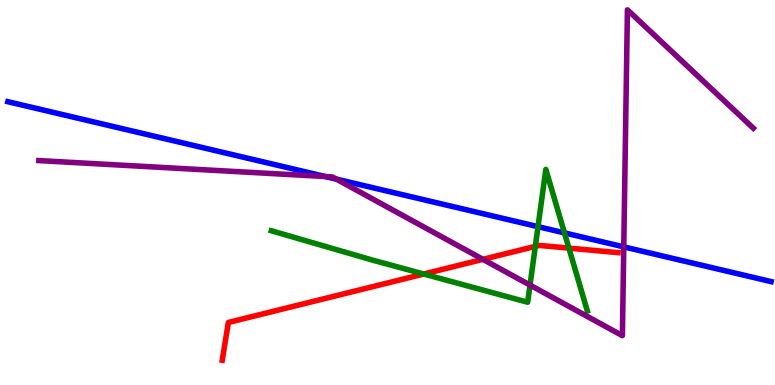[{'lines': ['blue', 'red'], 'intersections': []}, {'lines': ['green', 'red'], 'intersections': [{'x': 5.47, 'y': 2.88}, {'x': 6.91, 'y': 3.6}, {'x': 7.34, 'y': 3.56}]}, {'lines': ['purple', 'red'], 'intersections': [{'x': 6.23, 'y': 3.26}]}, {'lines': ['blue', 'green'], 'intersections': [{'x': 6.94, 'y': 4.11}, {'x': 7.28, 'y': 3.95}]}, {'lines': ['blue', 'purple'], 'intersections': [{'x': 4.2, 'y': 5.41}, {'x': 4.34, 'y': 5.35}, {'x': 8.05, 'y': 3.59}]}, {'lines': ['green', 'purple'], 'intersections': [{'x': 6.84, 'y': 2.59}]}]